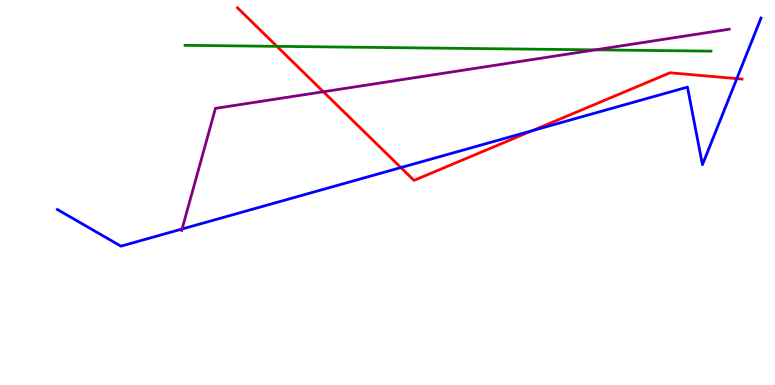[{'lines': ['blue', 'red'], 'intersections': [{'x': 5.17, 'y': 5.65}, {'x': 6.87, 'y': 6.61}, {'x': 9.51, 'y': 7.96}]}, {'lines': ['green', 'red'], 'intersections': [{'x': 3.57, 'y': 8.8}]}, {'lines': ['purple', 'red'], 'intersections': [{'x': 4.17, 'y': 7.62}]}, {'lines': ['blue', 'green'], 'intersections': []}, {'lines': ['blue', 'purple'], 'intersections': [{'x': 2.35, 'y': 4.05}]}, {'lines': ['green', 'purple'], 'intersections': [{'x': 7.68, 'y': 8.7}]}]